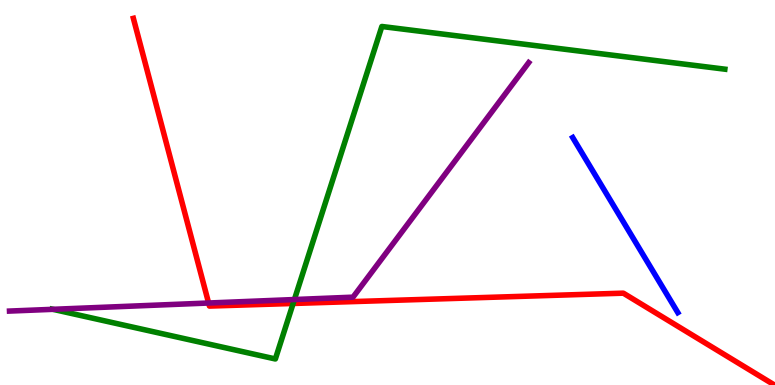[{'lines': ['blue', 'red'], 'intersections': []}, {'lines': ['green', 'red'], 'intersections': [{'x': 3.78, 'y': 2.12}]}, {'lines': ['purple', 'red'], 'intersections': [{'x': 2.69, 'y': 2.13}]}, {'lines': ['blue', 'green'], 'intersections': []}, {'lines': ['blue', 'purple'], 'intersections': []}, {'lines': ['green', 'purple'], 'intersections': [{'x': 0.683, 'y': 1.97}, {'x': 3.8, 'y': 2.22}]}]